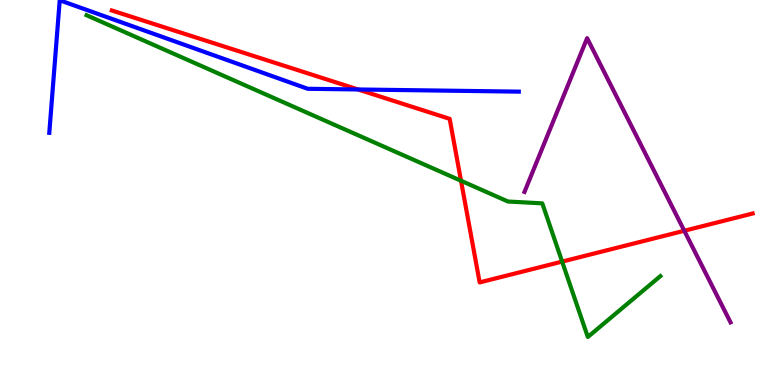[{'lines': ['blue', 'red'], 'intersections': [{'x': 4.62, 'y': 7.68}]}, {'lines': ['green', 'red'], 'intersections': [{'x': 5.95, 'y': 5.31}, {'x': 7.25, 'y': 3.21}]}, {'lines': ['purple', 'red'], 'intersections': [{'x': 8.83, 'y': 4.01}]}, {'lines': ['blue', 'green'], 'intersections': []}, {'lines': ['blue', 'purple'], 'intersections': []}, {'lines': ['green', 'purple'], 'intersections': []}]